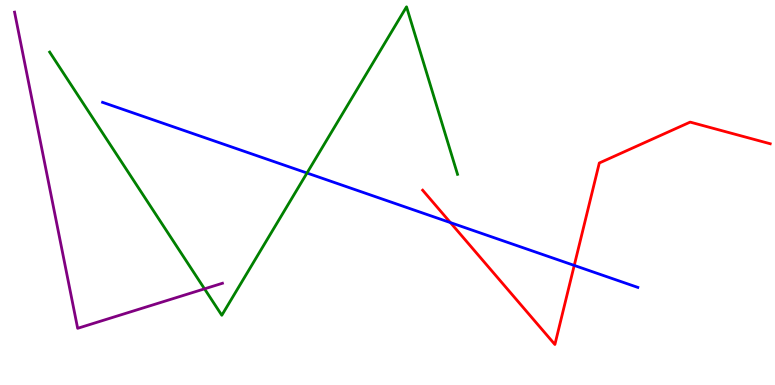[{'lines': ['blue', 'red'], 'intersections': [{'x': 5.81, 'y': 4.22}, {'x': 7.41, 'y': 3.11}]}, {'lines': ['green', 'red'], 'intersections': []}, {'lines': ['purple', 'red'], 'intersections': []}, {'lines': ['blue', 'green'], 'intersections': [{'x': 3.96, 'y': 5.51}]}, {'lines': ['blue', 'purple'], 'intersections': []}, {'lines': ['green', 'purple'], 'intersections': [{'x': 2.64, 'y': 2.5}]}]